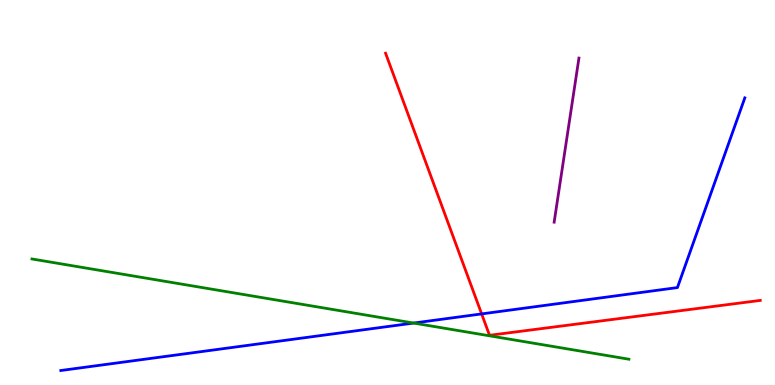[{'lines': ['blue', 'red'], 'intersections': [{'x': 6.21, 'y': 1.85}]}, {'lines': ['green', 'red'], 'intersections': []}, {'lines': ['purple', 'red'], 'intersections': []}, {'lines': ['blue', 'green'], 'intersections': [{'x': 5.34, 'y': 1.61}]}, {'lines': ['blue', 'purple'], 'intersections': []}, {'lines': ['green', 'purple'], 'intersections': []}]